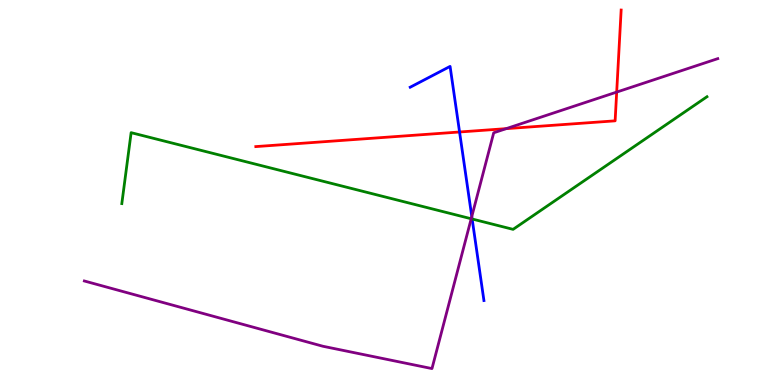[{'lines': ['blue', 'red'], 'intersections': [{'x': 5.93, 'y': 6.57}]}, {'lines': ['green', 'red'], 'intersections': []}, {'lines': ['purple', 'red'], 'intersections': [{'x': 6.53, 'y': 6.66}, {'x': 7.96, 'y': 7.61}]}, {'lines': ['blue', 'green'], 'intersections': [{'x': 6.09, 'y': 4.31}]}, {'lines': ['blue', 'purple'], 'intersections': [{'x': 6.09, 'y': 4.38}]}, {'lines': ['green', 'purple'], 'intersections': [{'x': 6.08, 'y': 4.32}]}]